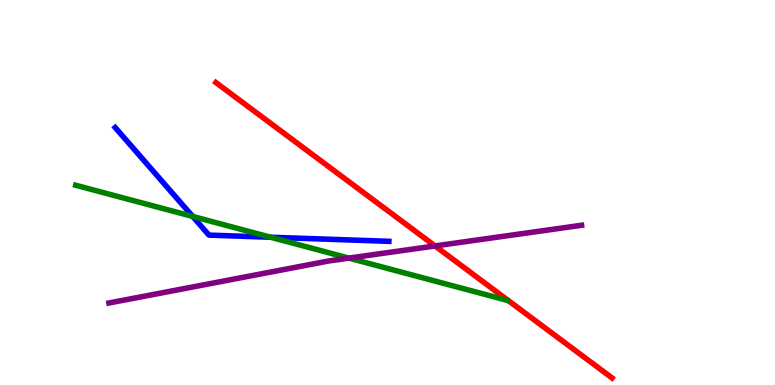[{'lines': ['blue', 'red'], 'intersections': []}, {'lines': ['green', 'red'], 'intersections': []}, {'lines': ['purple', 'red'], 'intersections': [{'x': 5.61, 'y': 3.61}]}, {'lines': ['blue', 'green'], 'intersections': [{'x': 2.49, 'y': 4.38}, {'x': 3.49, 'y': 3.84}]}, {'lines': ['blue', 'purple'], 'intersections': []}, {'lines': ['green', 'purple'], 'intersections': [{'x': 4.5, 'y': 3.3}]}]